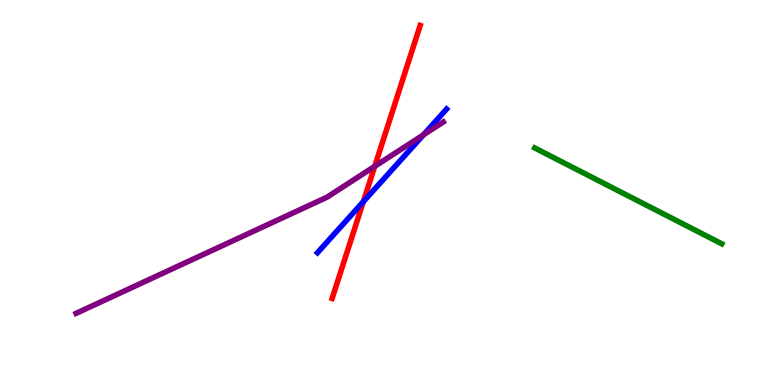[{'lines': ['blue', 'red'], 'intersections': [{'x': 4.69, 'y': 4.76}]}, {'lines': ['green', 'red'], 'intersections': []}, {'lines': ['purple', 'red'], 'intersections': [{'x': 4.84, 'y': 5.68}]}, {'lines': ['blue', 'green'], 'intersections': []}, {'lines': ['blue', 'purple'], 'intersections': [{'x': 5.46, 'y': 6.5}]}, {'lines': ['green', 'purple'], 'intersections': []}]